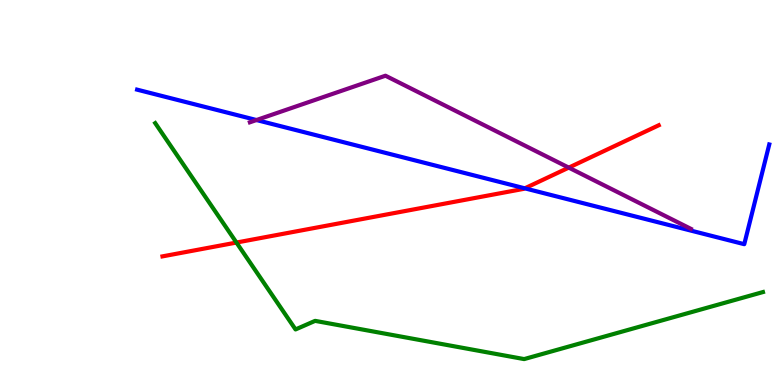[{'lines': ['blue', 'red'], 'intersections': [{'x': 6.77, 'y': 5.11}]}, {'lines': ['green', 'red'], 'intersections': [{'x': 3.05, 'y': 3.7}]}, {'lines': ['purple', 'red'], 'intersections': [{'x': 7.34, 'y': 5.65}]}, {'lines': ['blue', 'green'], 'intersections': []}, {'lines': ['blue', 'purple'], 'intersections': [{'x': 3.31, 'y': 6.88}]}, {'lines': ['green', 'purple'], 'intersections': []}]